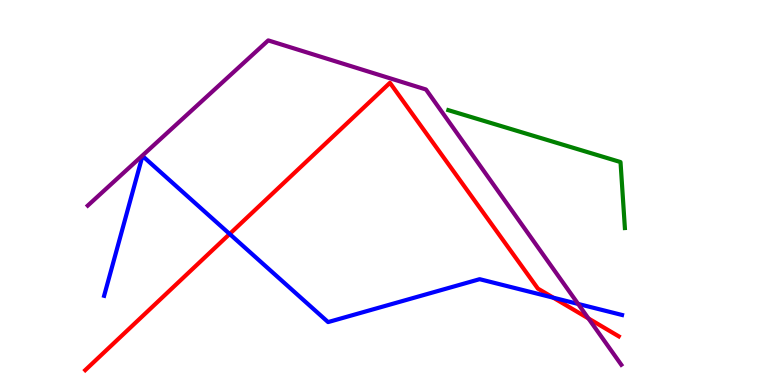[{'lines': ['blue', 'red'], 'intersections': [{'x': 2.96, 'y': 3.92}, {'x': 7.14, 'y': 2.27}]}, {'lines': ['green', 'red'], 'intersections': []}, {'lines': ['purple', 'red'], 'intersections': [{'x': 7.59, 'y': 1.73}]}, {'lines': ['blue', 'green'], 'intersections': []}, {'lines': ['blue', 'purple'], 'intersections': [{'x': 7.46, 'y': 2.11}]}, {'lines': ['green', 'purple'], 'intersections': []}]